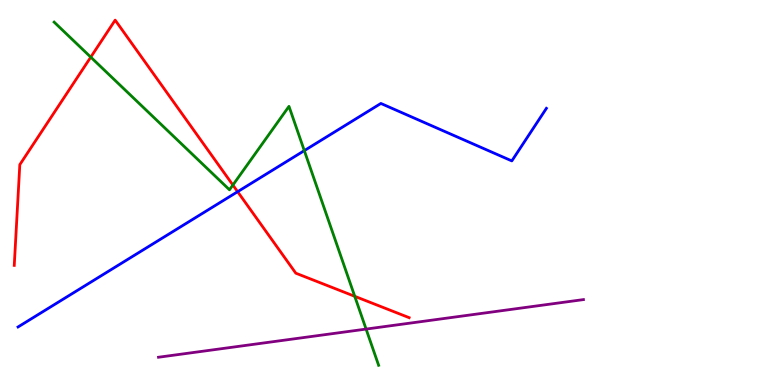[{'lines': ['blue', 'red'], 'intersections': [{'x': 3.07, 'y': 5.02}]}, {'lines': ['green', 'red'], 'intersections': [{'x': 1.17, 'y': 8.52}, {'x': 3.01, 'y': 5.19}, {'x': 4.58, 'y': 2.3}]}, {'lines': ['purple', 'red'], 'intersections': []}, {'lines': ['blue', 'green'], 'intersections': [{'x': 3.93, 'y': 6.09}]}, {'lines': ['blue', 'purple'], 'intersections': []}, {'lines': ['green', 'purple'], 'intersections': [{'x': 4.72, 'y': 1.45}]}]